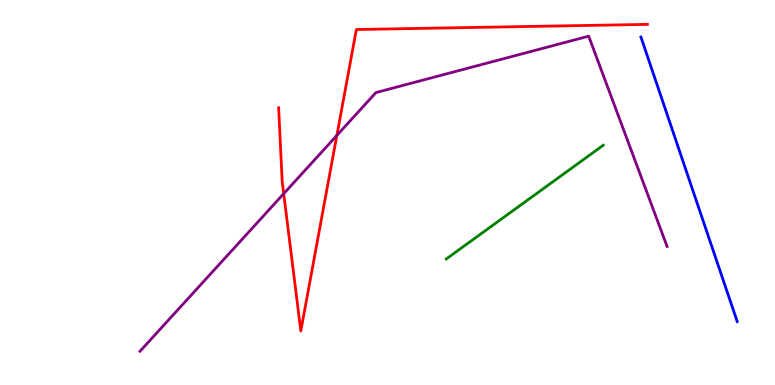[{'lines': ['blue', 'red'], 'intersections': []}, {'lines': ['green', 'red'], 'intersections': []}, {'lines': ['purple', 'red'], 'intersections': [{'x': 3.66, 'y': 4.97}, {'x': 4.35, 'y': 6.48}]}, {'lines': ['blue', 'green'], 'intersections': []}, {'lines': ['blue', 'purple'], 'intersections': []}, {'lines': ['green', 'purple'], 'intersections': []}]